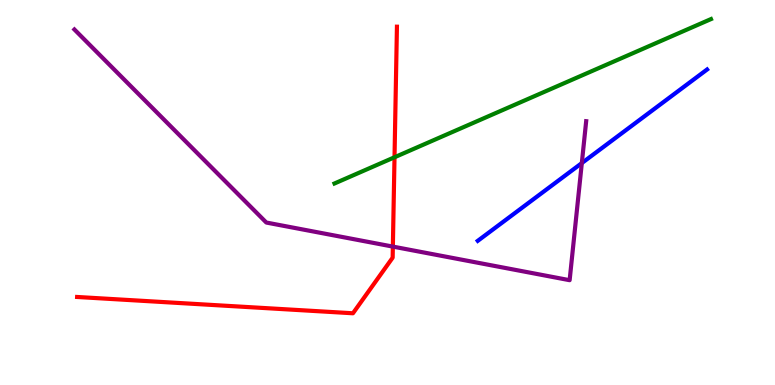[{'lines': ['blue', 'red'], 'intersections': []}, {'lines': ['green', 'red'], 'intersections': [{'x': 5.09, 'y': 5.92}]}, {'lines': ['purple', 'red'], 'intersections': [{'x': 5.07, 'y': 3.59}]}, {'lines': ['blue', 'green'], 'intersections': []}, {'lines': ['blue', 'purple'], 'intersections': [{'x': 7.51, 'y': 5.76}]}, {'lines': ['green', 'purple'], 'intersections': []}]